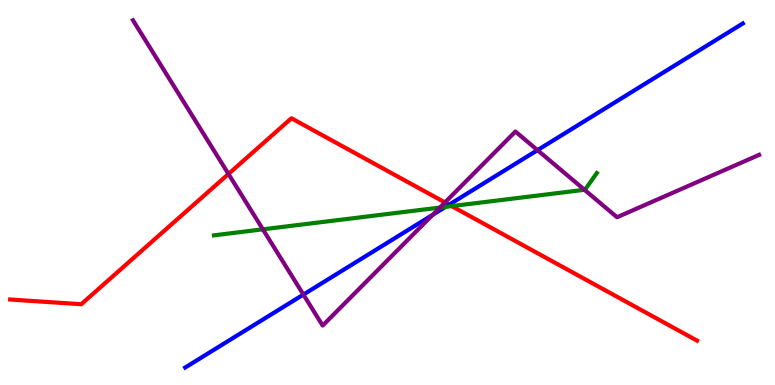[{'lines': ['blue', 'red'], 'intersections': [{'x': 5.79, 'y': 4.68}]}, {'lines': ['green', 'red'], 'intersections': [{'x': 5.83, 'y': 4.65}]}, {'lines': ['purple', 'red'], 'intersections': [{'x': 2.95, 'y': 5.48}, {'x': 5.74, 'y': 4.74}]}, {'lines': ['blue', 'green'], 'intersections': [{'x': 5.75, 'y': 4.63}]}, {'lines': ['blue', 'purple'], 'intersections': [{'x': 3.91, 'y': 2.35}, {'x': 5.58, 'y': 4.42}, {'x': 6.94, 'y': 6.1}]}, {'lines': ['green', 'purple'], 'intersections': [{'x': 3.39, 'y': 4.04}, {'x': 5.68, 'y': 4.61}, {'x': 7.54, 'y': 5.07}]}]